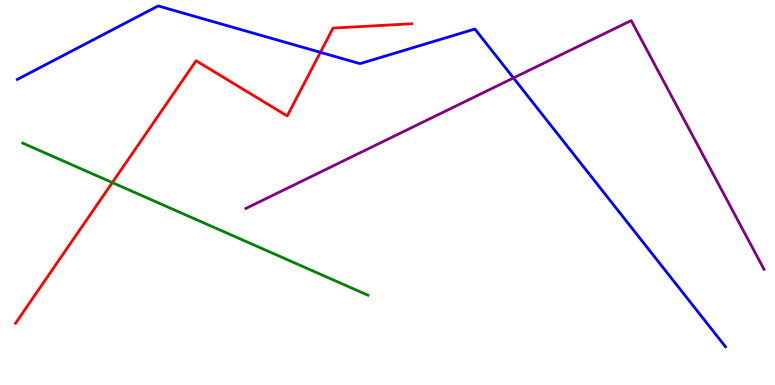[{'lines': ['blue', 'red'], 'intersections': [{'x': 4.13, 'y': 8.64}]}, {'lines': ['green', 'red'], 'intersections': [{'x': 1.45, 'y': 5.26}]}, {'lines': ['purple', 'red'], 'intersections': []}, {'lines': ['blue', 'green'], 'intersections': []}, {'lines': ['blue', 'purple'], 'intersections': [{'x': 6.63, 'y': 7.98}]}, {'lines': ['green', 'purple'], 'intersections': []}]